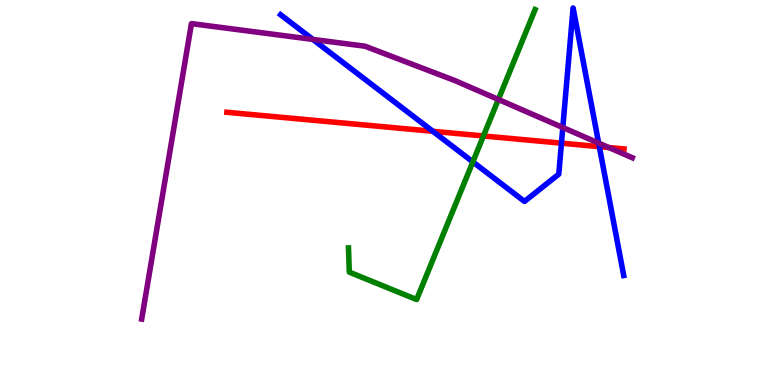[{'lines': ['blue', 'red'], 'intersections': [{'x': 5.59, 'y': 6.59}, {'x': 7.24, 'y': 6.28}, {'x': 7.73, 'y': 6.19}]}, {'lines': ['green', 'red'], 'intersections': [{'x': 6.24, 'y': 6.47}]}, {'lines': ['purple', 'red'], 'intersections': [{'x': 7.86, 'y': 6.17}]}, {'lines': ['blue', 'green'], 'intersections': [{'x': 6.1, 'y': 5.79}]}, {'lines': ['blue', 'purple'], 'intersections': [{'x': 4.04, 'y': 8.98}, {'x': 7.26, 'y': 6.69}, {'x': 7.72, 'y': 6.28}]}, {'lines': ['green', 'purple'], 'intersections': [{'x': 6.43, 'y': 7.42}]}]